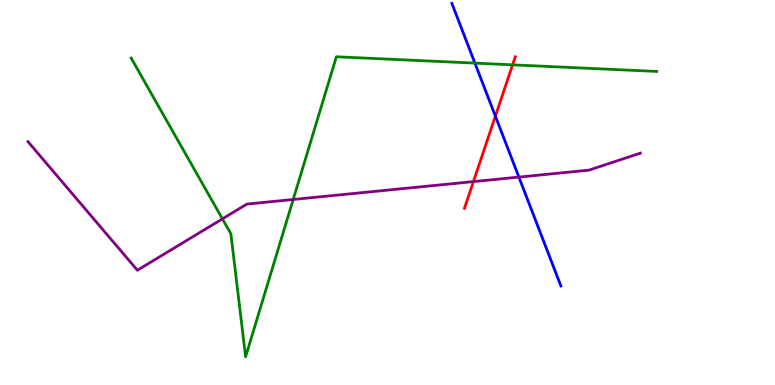[{'lines': ['blue', 'red'], 'intersections': [{'x': 6.39, 'y': 6.98}]}, {'lines': ['green', 'red'], 'intersections': [{'x': 6.61, 'y': 8.32}]}, {'lines': ['purple', 'red'], 'intersections': [{'x': 6.11, 'y': 5.28}]}, {'lines': ['blue', 'green'], 'intersections': [{'x': 6.13, 'y': 8.36}]}, {'lines': ['blue', 'purple'], 'intersections': [{'x': 6.7, 'y': 5.4}]}, {'lines': ['green', 'purple'], 'intersections': [{'x': 2.87, 'y': 4.32}, {'x': 3.78, 'y': 4.82}]}]